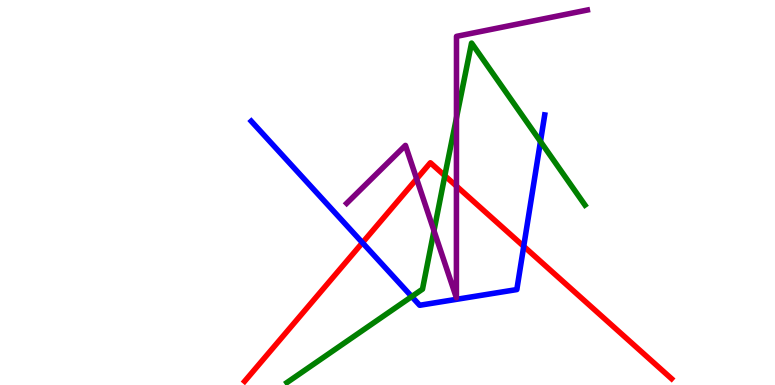[{'lines': ['blue', 'red'], 'intersections': [{'x': 4.68, 'y': 3.7}, {'x': 6.76, 'y': 3.6}]}, {'lines': ['green', 'red'], 'intersections': [{'x': 5.74, 'y': 5.44}]}, {'lines': ['purple', 'red'], 'intersections': [{'x': 5.38, 'y': 5.35}, {'x': 5.89, 'y': 5.17}]}, {'lines': ['blue', 'green'], 'intersections': [{'x': 5.31, 'y': 2.3}, {'x': 6.97, 'y': 6.32}]}, {'lines': ['blue', 'purple'], 'intersections': []}, {'lines': ['green', 'purple'], 'intersections': [{'x': 5.6, 'y': 4.01}, {'x': 5.89, 'y': 6.94}]}]